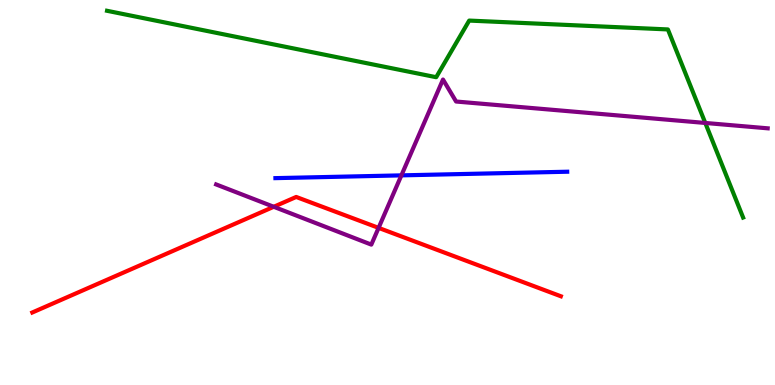[{'lines': ['blue', 'red'], 'intersections': []}, {'lines': ['green', 'red'], 'intersections': []}, {'lines': ['purple', 'red'], 'intersections': [{'x': 3.53, 'y': 4.63}, {'x': 4.89, 'y': 4.08}]}, {'lines': ['blue', 'green'], 'intersections': []}, {'lines': ['blue', 'purple'], 'intersections': [{'x': 5.18, 'y': 5.44}]}, {'lines': ['green', 'purple'], 'intersections': [{'x': 9.1, 'y': 6.81}]}]